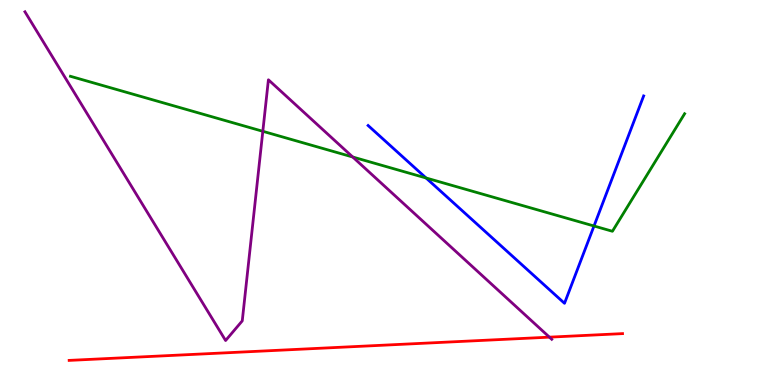[{'lines': ['blue', 'red'], 'intersections': []}, {'lines': ['green', 'red'], 'intersections': []}, {'lines': ['purple', 'red'], 'intersections': [{'x': 7.09, 'y': 1.24}]}, {'lines': ['blue', 'green'], 'intersections': [{'x': 5.5, 'y': 5.38}, {'x': 7.66, 'y': 4.13}]}, {'lines': ['blue', 'purple'], 'intersections': []}, {'lines': ['green', 'purple'], 'intersections': [{'x': 3.39, 'y': 6.59}, {'x': 4.55, 'y': 5.92}]}]